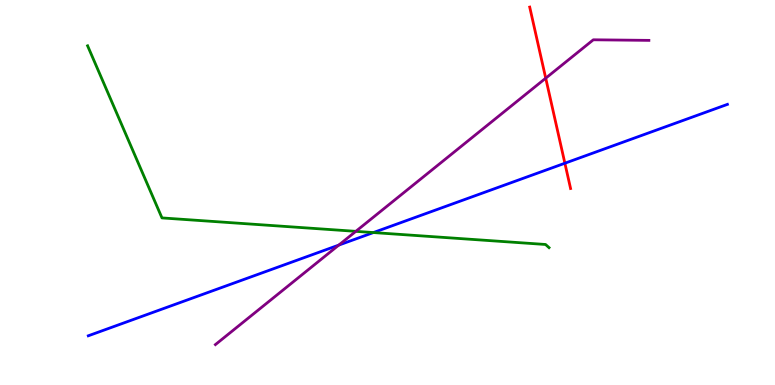[{'lines': ['blue', 'red'], 'intersections': [{'x': 7.29, 'y': 5.76}]}, {'lines': ['green', 'red'], 'intersections': []}, {'lines': ['purple', 'red'], 'intersections': [{'x': 7.04, 'y': 7.97}]}, {'lines': ['blue', 'green'], 'intersections': [{'x': 4.82, 'y': 3.96}]}, {'lines': ['blue', 'purple'], 'intersections': [{'x': 4.37, 'y': 3.63}]}, {'lines': ['green', 'purple'], 'intersections': [{'x': 4.59, 'y': 3.99}]}]